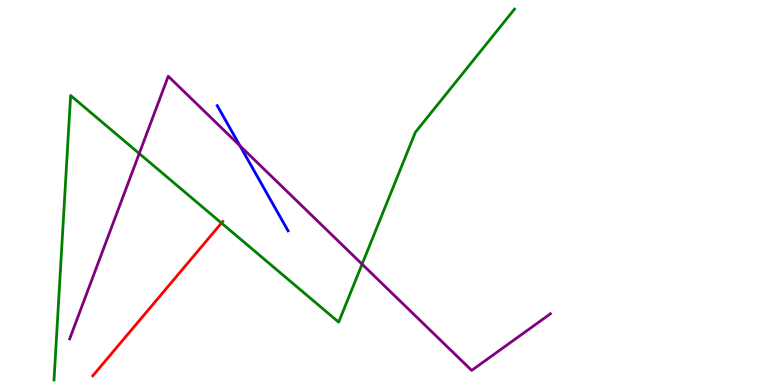[{'lines': ['blue', 'red'], 'intersections': []}, {'lines': ['green', 'red'], 'intersections': [{'x': 2.86, 'y': 4.21}]}, {'lines': ['purple', 'red'], 'intersections': []}, {'lines': ['blue', 'green'], 'intersections': []}, {'lines': ['blue', 'purple'], 'intersections': [{'x': 3.1, 'y': 6.21}]}, {'lines': ['green', 'purple'], 'intersections': [{'x': 1.8, 'y': 6.01}, {'x': 4.67, 'y': 3.14}]}]